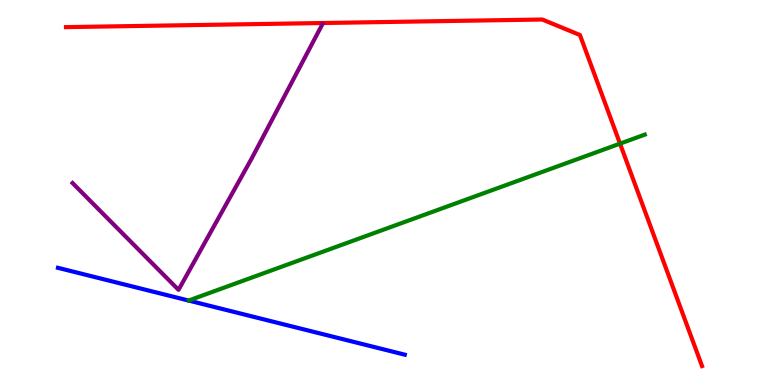[{'lines': ['blue', 'red'], 'intersections': []}, {'lines': ['green', 'red'], 'intersections': [{'x': 8.0, 'y': 6.27}]}, {'lines': ['purple', 'red'], 'intersections': []}, {'lines': ['blue', 'green'], 'intersections': []}, {'lines': ['blue', 'purple'], 'intersections': []}, {'lines': ['green', 'purple'], 'intersections': []}]